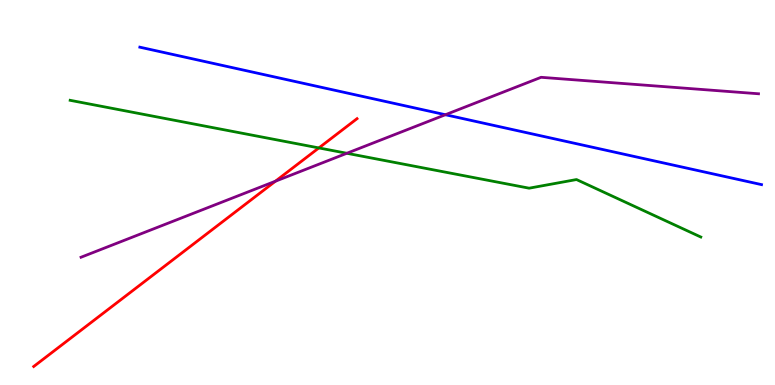[{'lines': ['blue', 'red'], 'intersections': []}, {'lines': ['green', 'red'], 'intersections': [{'x': 4.11, 'y': 6.16}]}, {'lines': ['purple', 'red'], 'intersections': [{'x': 3.55, 'y': 5.29}]}, {'lines': ['blue', 'green'], 'intersections': []}, {'lines': ['blue', 'purple'], 'intersections': [{'x': 5.75, 'y': 7.02}]}, {'lines': ['green', 'purple'], 'intersections': [{'x': 4.48, 'y': 6.02}]}]